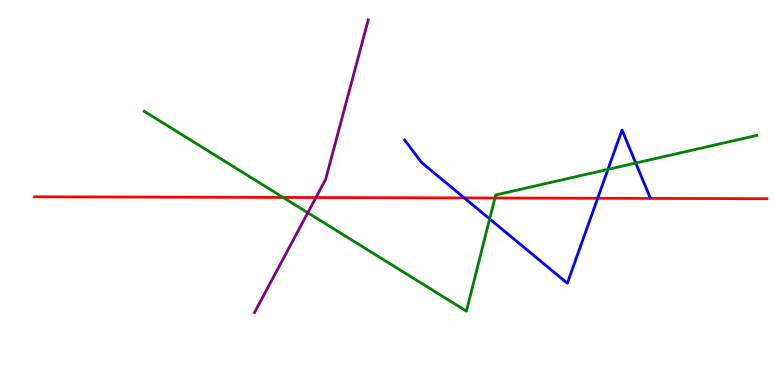[{'lines': ['blue', 'red'], 'intersections': [{'x': 5.99, 'y': 4.86}, {'x': 7.71, 'y': 4.85}]}, {'lines': ['green', 'red'], 'intersections': [{'x': 3.65, 'y': 4.87}, {'x': 6.39, 'y': 4.86}]}, {'lines': ['purple', 'red'], 'intersections': [{'x': 4.08, 'y': 4.87}]}, {'lines': ['blue', 'green'], 'intersections': [{'x': 6.32, 'y': 4.31}, {'x': 7.84, 'y': 5.6}, {'x': 8.2, 'y': 5.77}]}, {'lines': ['blue', 'purple'], 'intersections': []}, {'lines': ['green', 'purple'], 'intersections': [{'x': 3.97, 'y': 4.47}]}]